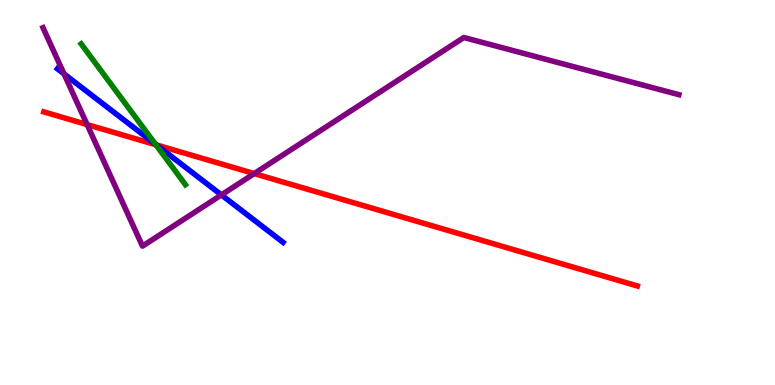[{'lines': ['blue', 'red'], 'intersections': [{'x': 2.02, 'y': 6.24}]}, {'lines': ['green', 'red'], 'intersections': [{'x': 2.01, 'y': 6.24}]}, {'lines': ['purple', 'red'], 'intersections': [{'x': 1.12, 'y': 6.76}, {'x': 3.28, 'y': 5.49}]}, {'lines': ['blue', 'green'], 'intersections': [{'x': 2.01, 'y': 6.25}]}, {'lines': ['blue', 'purple'], 'intersections': [{'x': 0.826, 'y': 8.08}, {'x': 2.86, 'y': 4.94}]}, {'lines': ['green', 'purple'], 'intersections': []}]